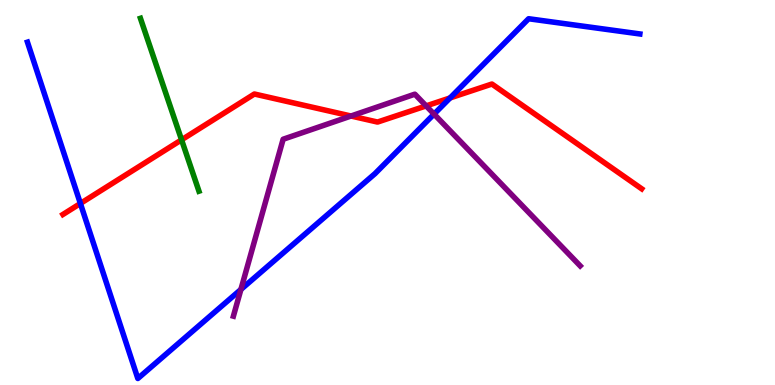[{'lines': ['blue', 'red'], 'intersections': [{'x': 1.04, 'y': 4.72}, {'x': 5.81, 'y': 7.46}]}, {'lines': ['green', 'red'], 'intersections': [{'x': 2.34, 'y': 6.37}]}, {'lines': ['purple', 'red'], 'intersections': [{'x': 4.53, 'y': 6.99}, {'x': 5.5, 'y': 7.25}]}, {'lines': ['blue', 'green'], 'intersections': []}, {'lines': ['blue', 'purple'], 'intersections': [{'x': 3.11, 'y': 2.48}, {'x': 5.6, 'y': 7.04}]}, {'lines': ['green', 'purple'], 'intersections': []}]